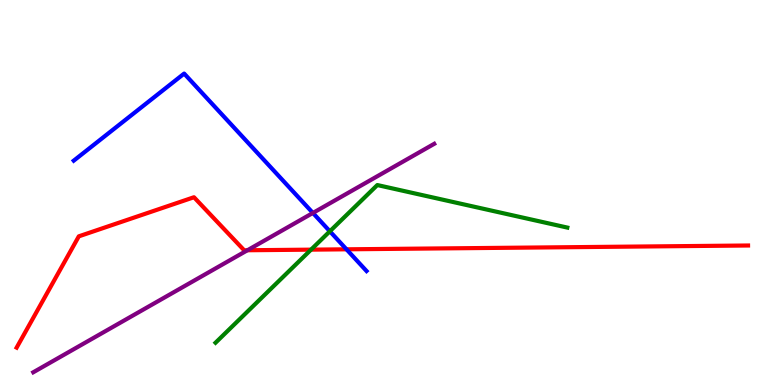[{'lines': ['blue', 'red'], 'intersections': [{'x': 4.47, 'y': 3.52}]}, {'lines': ['green', 'red'], 'intersections': [{'x': 4.01, 'y': 3.52}]}, {'lines': ['purple', 'red'], 'intersections': [{'x': 3.19, 'y': 3.5}]}, {'lines': ['blue', 'green'], 'intersections': [{'x': 4.26, 'y': 3.99}]}, {'lines': ['blue', 'purple'], 'intersections': [{'x': 4.04, 'y': 4.47}]}, {'lines': ['green', 'purple'], 'intersections': []}]